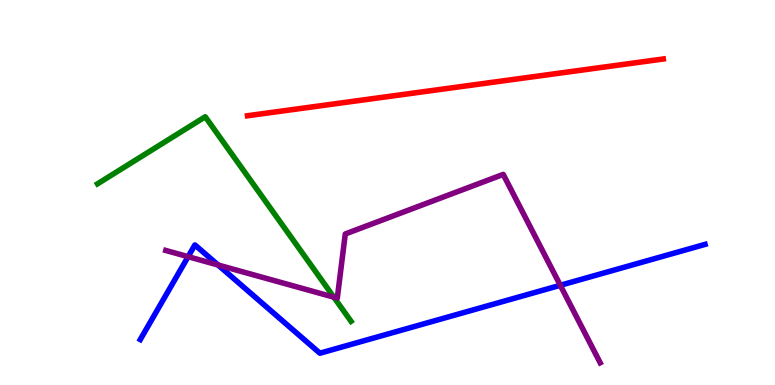[{'lines': ['blue', 'red'], 'intersections': []}, {'lines': ['green', 'red'], 'intersections': []}, {'lines': ['purple', 'red'], 'intersections': []}, {'lines': ['blue', 'green'], 'intersections': []}, {'lines': ['blue', 'purple'], 'intersections': [{'x': 2.43, 'y': 3.33}, {'x': 2.81, 'y': 3.12}, {'x': 7.23, 'y': 2.59}]}, {'lines': ['green', 'purple'], 'intersections': [{'x': 4.31, 'y': 2.28}]}]